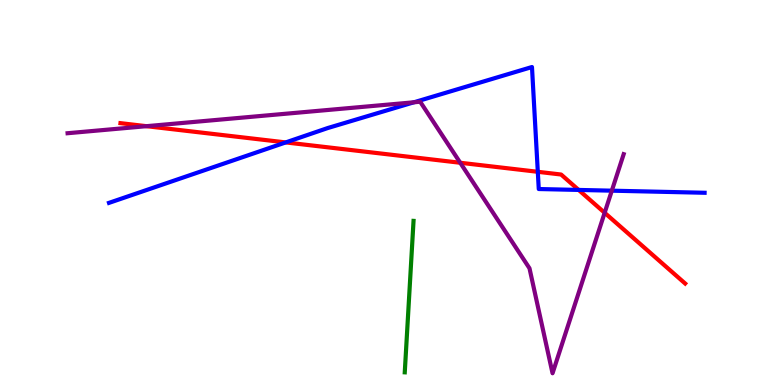[{'lines': ['blue', 'red'], 'intersections': [{'x': 3.69, 'y': 6.3}, {'x': 6.94, 'y': 5.54}, {'x': 7.47, 'y': 5.07}]}, {'lines': ['green', 'red'], 'intersections': []}, {'lines': ['purple', 'red'], 'intersections': [{'x': 1.89, 'y': 6.72}, {'x': 5.94, 'y': 5.77}, {'x': 7.8, 'y': 4.47}]}, {'lines': ['blue', 'green'], 'intersections': []}, {'lines': ['blue', 'purple'], 'intersections': [{'x': 5.34, 'y': 7.34}, {'x': 7.89, 'y': 5.05}]}, {'lines': ['green', 'purple'], 'intersections': []}]